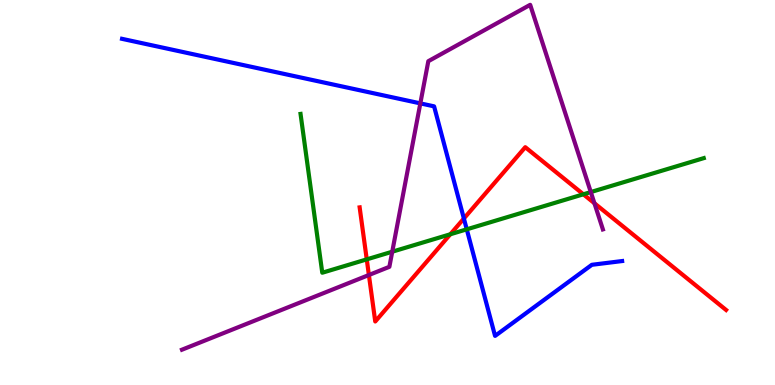[{'lines': ['blue', 'red'], 'intersections': [{'x': 5.99, 'y': 4.32}]}, {'lines': ['green', 'red'], 'intersections': [{'x': 4.73, 'y': 3.26}, {'x': 5.81, 'y': 3.92}, {'x': 7.53, 'y': 4.95}]}, {'lines': ['purple', 'red'], 'intersections': [{'x': 4.76, 'y': 2.86}, {'x': 7.67, 'y': 4.72}]}, {'lines': ['blue', 'green'], 'intersections': [{'x': 6.02, 'y': 4.04}]}, {'lines': ['blue', 'purple'], 'intersections': [{'x': 5.42, 'y': 7.31}]}, {'lines': ['green', 'purple'], 'intersections': [{'x': 5.06, 'y': 3.46}, {'x': 7.62, 'y': 5.01}]}]